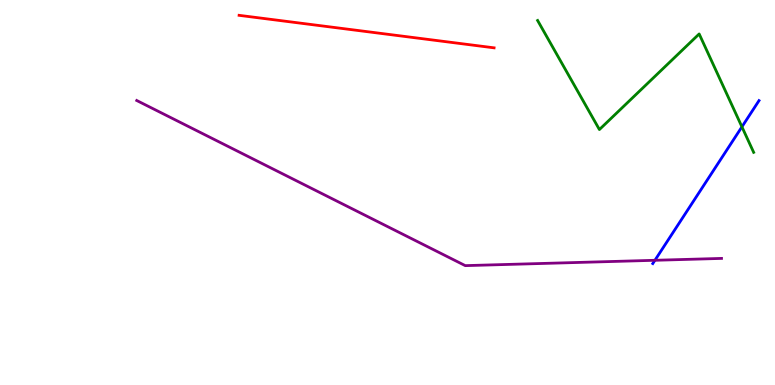[{'lines': ['blue', 'red'], 'intersections': []}, {'lines': ['green', 'red'], 'intersections': []}, {'lines': ['purple', 'red'], 'intersections': []}, {'lines': ['blue', 'green'], 'intersections': [{'x': 9.57, 'y': 6.71}]}, {'lines': ['blue', 'purple'], 'intersections': [{'x': 8.45, 'y': 3.24}]}, {'lines': ['green', 'purple'], 'intersections': []}]